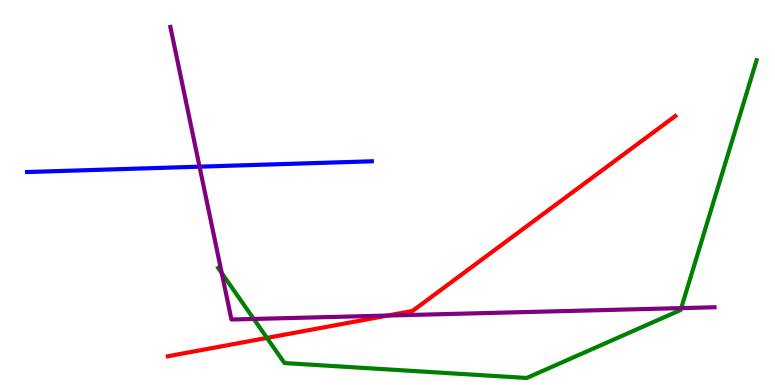[{'lines': ['blue', 'red'], 'intersections': []}, {'lines': ['green', 'red'], 'intersections': [{'x': 3.44, 'y': 1.22}]}, {'lines': ['purple', 'red'], 'intersections': [{'x': 5.0, 'y': 1.8}]}, {'lines': ['blue', 'green'], 'intersections': []}, {'lines': ['blue', 'purple'], 'intersections': [{'x': 2.57, 'y': 5.67}]}, {'lines': ['green', 'purple'], 'intersections': [{'x': 2.86, 'y': 2.91}, {'x': 3.27, 'y': 1.72}, {'x': 8.79, 'y': 2.0}]}]